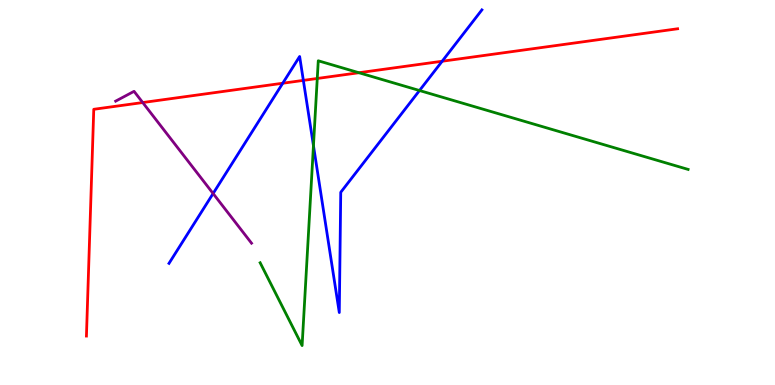[{'lines': ['blue', 'red'], 'intersections': [{'x': 3.65, 'y': 7.84}, {'x': 3.91, 'y': 7.91}, {'x': 5.71, 'y': 8.41}]}, {'lines': ['green', 'red'], 'intersections': [{'x': 4.09, 'y': 7.96}, {'x': 4.63, 'y': 8.11}]}, {'lines': ['purple', 'red'], 'intersections': [{'x': 1.84, 'y': 7.34}]}, {'lines': ['blue', 'green'], 'intersections': [{'x': 4.04, 'y': 6.22}, {'x': 5.41, 'y': 7.65}]}, {'lines': ['blue', 'purple'], 'intersections': [{'x': 2.75, 'y': 4.97}]}, {'lines': ['green', 'purple'], 'intersections': []}]